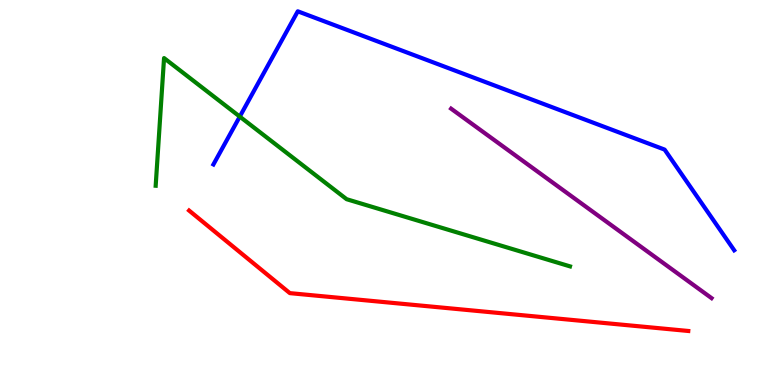[{'lines': ['blue', 'red'], 'intersections': []}, {'lines': ['green', 'red'], 'intersections': []}, {'lines': ['purple', 'red'], 'intersections': []}, {'lines': ['blue', 'green'], 'intersections': [{'x': 3.09, 'y': 6.97}]}, {'lines': ['blue', 'purple'], 'intersections': []}, {'lines': ['green', 'purple'], 'intersections': []}]